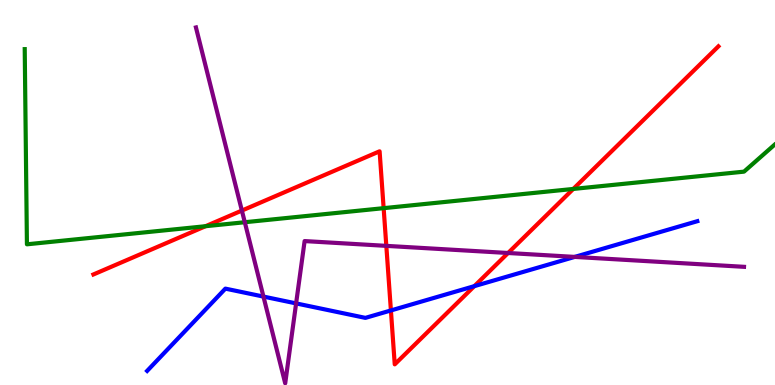[{'lines': ['blue', 'red'], 'intersections': [{'x': 5.04, 'y': 1.94}, {'x': 6.12, 'y': 2.57}]}, {'lines': ['green', 'red'], 'intersections': [{'x': 2.65, 'y': 4.12}, {'x': 4.95, 'y': 4.59}, {'x': 7.4, 'y': 5.09}]}, {'lines': ['purple', 'red'], 'intersections': [{'x': 3.12, 'y': 4.53}, {'x': 4.98, 'y': 3.61}, {'x': 6.56, 'y': 3.43}]}, {'lines': ['blue', 'green'], 'intersections': []}, {'lines': ['blue', 'purple'], 'intersections': [{'x': 3.4, 'y': 2.3}, {'x': 3.82, 'y': 2.12}, {'x': 7.42, 'y': 3.33}]}, {'lines': ['green', 'purple'], 'intersections': [{'x': 3.16, 'y': 4.23}]}]